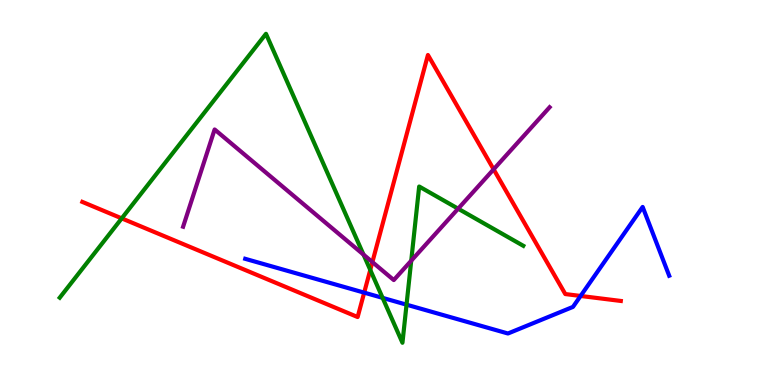[{'lines': ['blue', 'red'], 'intersections': [{'x': 4.7, 'y': 2.4}, {'x': 7.49, 'y': 2.31}]}, {'lines': ['green', 'red'], 'intersections': [{'x': 1.57, 'y': 4.33}, {'x': 4.78, 'y': 2.99}]}, {'lines': ['purple', 'red'], 'intersections': [{'x': 4.8, 'y': 3.19}, {'x': 6.37, 'y': 5.6}]}, {'lines': ['blue', 'green'], 'intersections': [{'x': 4.94, 'y': 2.26}, {'x': 5.25, 'y': 2.09}]}, {'lines': ['blue', 'purple'], 'intersections': []}, {'lines': ['green', 'purple'], 'intersections': [{'x': 4.69, 'y': 3.39}, {'x': 5.31, 'y': 3.23}, {'x': 5.91, 'y': 4.58}]}]